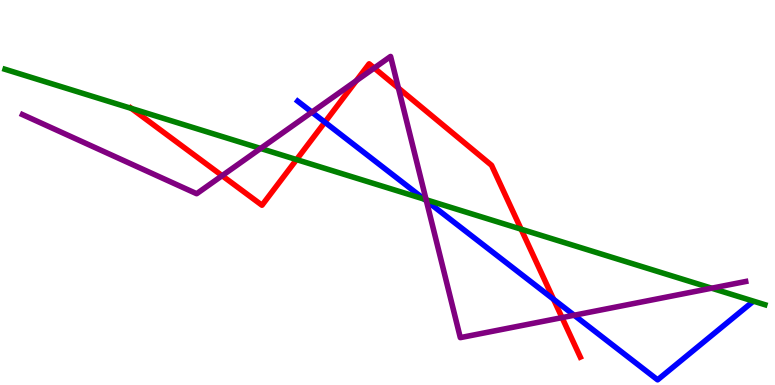[{'lines': ['blue', 'red'], 'intersections': [{'x': 4.19, 'y': 6.83}, {'x': 7.14, 'y': 2.23}]}, {'lines': ['green', 'red'], 'intersections': [{'x': 1.7, 'y': 7.18}, {'x': 3.83, 'y': 5.85}, {'x': 6.72, 'y': 4.05}]}, {'lines': ['purple', 'red'], 'intersections': [{'x': 2.87, 'y': 5.44}, {'x': 4.6, 'y': 7.9}, {'x': 4.83, 'y': 8.23}, {'x': 5.14, 'y': 7.71}, {'x': 7.25, 'y': 1.75}]}, {'lines': ['blue', 'green'], 'intersections': [{'x': 5.47, 'y': 4.83}]}, {'lines': ['blue', 'purple'], 'intersections': [{'x': 4.02, 'y': 7.09}, {'x': 5.5, 'y': 4.78}, {'x': 7.41, 'y': 1.81}]}, {'lines': ['green', 'purple'], 'intersections': [{'x': 3.36, 'y': 6.14}, {'x': 5.5, 'y': 4.81}, {'x': 9.18, 'y': 2.51}]}]